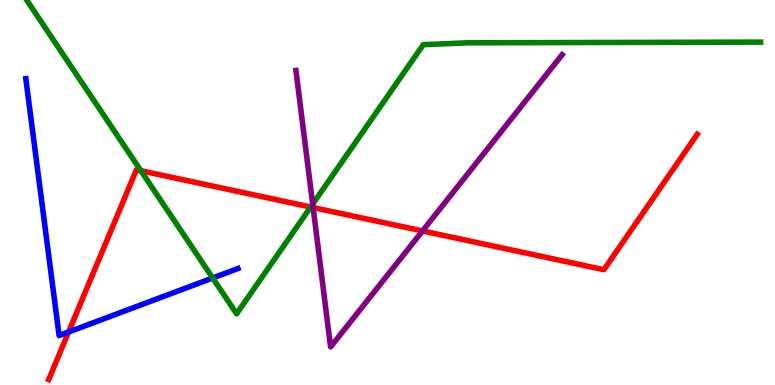[{'lines': ['blue', 'red'], 'intersections': [{'x': 0.885, 'y': 1.38}]}, {'lines': ['green', 'red'], 'intersections': [{'x': 1.82, 'y': 5.57}, {'x': 4.01, 'y': 4.62}]}, {'lines': ['purple', 'red'], 'intersections': [{'x': 4.04, 'y': 4.61}, {'x': 5.45, 'y': 4.0}]}, {'lines': ['blue', 'green'], 'intersections': [{'x': 2.74, 'y': 2.78}]}, {'lines': ['blue', 'purple'], 'intersections': []}, {'lines': ['green', 'purple'], 'intersections': [{'x': 4.03, 'y': 4.7}]}]